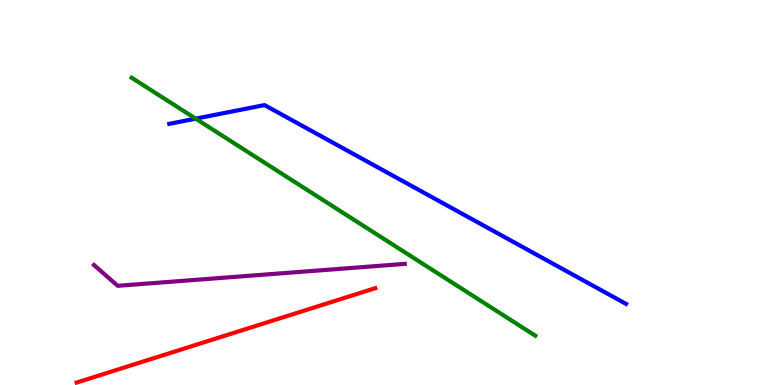[{'lines': ['blue', 'red'], 'intersections': []}, {'lines': ['green', 'red'], 'intersections': []}, {'lines': ['purple', 'red'], 'intersections': []}, {'lines': ['blue', 'green'], 'intersections': [{'x': 2.52, 'y': 6.92}]}, {'lines': ['blue', 'purple'], 'intersections': []}, {'lines': ['green', 'purple'], 'intersections': []}]